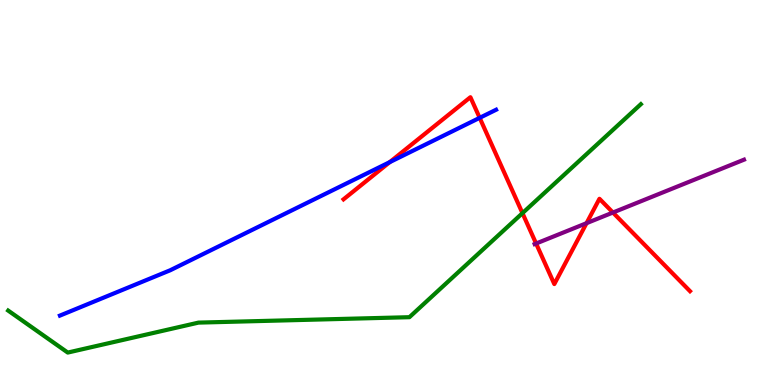[{'lines': ['blue', 'red'], 'intersections': [{'x': 5.03, 'y': 5.79}, {'x': 6.19, 'y': 6.94}]}, {'lines': ['green', 'red'], 'intersections': [{'x': 6.74, 'y': 4.46}]}, {'lines': ['purple', 'red'], 'intersections': [{'x': 6.92, 'y': 3.67}, {'x': 7.57, 'y': 4.2}, {'x': 7.91, 'y': 4.48}]}, {'lines': ['blue', 'green'], 'intersections': []}, {'lines': ['blue', 'purple'], 'intersections': []}, {'lines': ['green', 'purple'], 'intersections': []}]